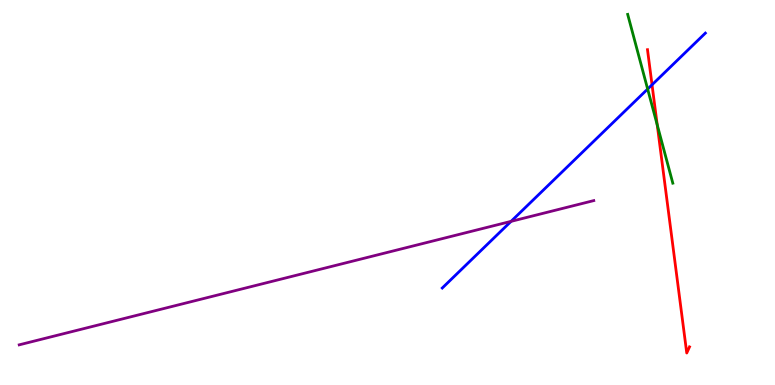[{'lines': ['blue', 'red'], 'intersections': [{'x': 8.41, 'y': 7.8}]}, {'lines': ['green', 'red'], 'intersections': [{'x': 8.48, 'y': 6.76}]}, {'lines': ['purple', 'red'], 'intersections': []}, {'lines': ['blue', 'green'], 'intersections': [{'x': 8.36, 'y': 7.69}]}, {'lines': ['blue', 'purple'], 'intersections': [{'x': 6.59, 'y': 4.25}]}, {'lines': ['green', 'purple'], 'intersections': []}]